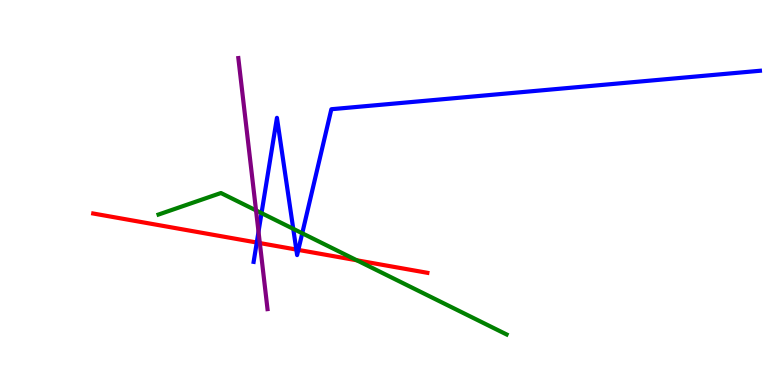[{'lines': ['blue', 'red'], 'intersections': [{'x': 3.31, 'y': 3.7}, {'x': 3.82, 'y': 3.52}, {'x': 3.85, 'y': 3.51}]}, {'lines': ['green', 'red'], 'intersections': [{'x': 4.6, 'y': 3.24}]}, {'lines': ['purple', 'red'], 'intersections': [{'x': 3.35, 'y': 3.69}]}, {'lines': ['blue', 'green'], 'intersections': [{'x': 3.37, 'y': 4.46}, {'x': 3.78, 'y': 4.06}, {'x': 3.9, 'y': 3.94}]}, {'lines': ['blue', 'purple'], 'intersections': [{'x': 3.34, 'y': 3.98}]}, {'lines': ['green', 'purple'], 'intersections': [{'x': 3.3, 'y': 4.54}]}]